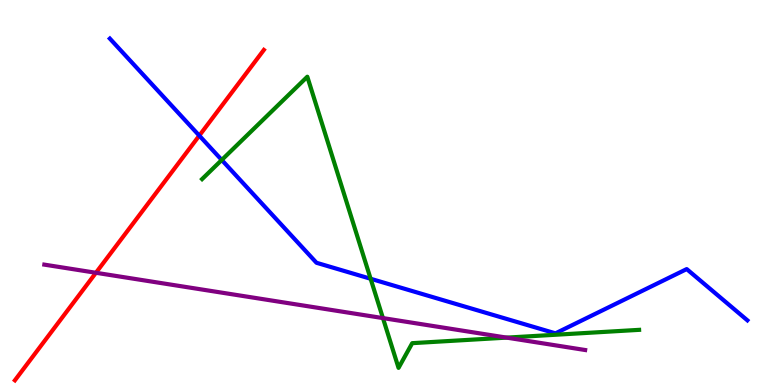[{'lines': ['blue', 'red'], 'intersections': [{'x': 2.57, 'y': 6.48}]}, {'lines': ['green', 'red'], 'intersections': []}, {'lines': ['purple', 'red'], 'intersections': [{'x': 1.24, 'y': 2.91}]}, {'lines': ['blue', 'green'], 'intersections': [{'x': 2.86, 'y': 5.84}, {'x': 4.78, 'y': 2.76}]}, {'lines': ['blue', 'purple'], 'intersections': []}, {'lines': ['green', 'purple'], 'intersections': [{'x': 4.94, 'y': 1.74}, {'x': 6.54, 'y': 1.23}]}]